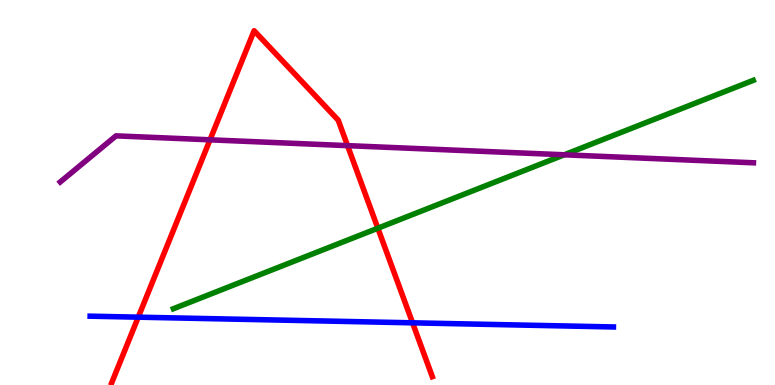[{'lines': ['blue', 'red'], 'intersections': [{'x': 1.78, 'y': 1.76}, {'x': 5.32, 'y': 1.61}]}, {'lines': ['green', 'red'], 'intersections': [{'x': 4.88, 'y': 4.07}]}, {'lines': ['purple', 'red'], 'intersections': [{'x': 2.71, 'y': 6.37}, {'x': 4.48, 'y': 6.22}]}, {'lines': ['blue', 'green'], 'intersections': []}, {'lines': ['blue', 'purple'], 'intersections': []}, {'lines': ['green', 'purple'], 'intersections': [{'x': 7.28, 'y': 5.98}]}]